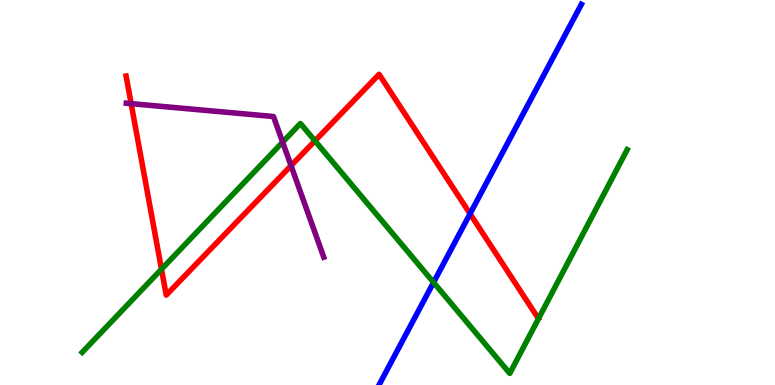[{'lines': ['blue', 'red'], 'intersections': [{'x': 6.07, 'y': 4.45}]}, {'lines': ['green', 'red'], 'intersections': [{'x': 2.08, 'y': 3.01}, {'x': 4.06, 'y': 6.34}]}, {'lines': ['purple', 'red'], 'intersections': [{'x': 1.69, 'y': 7.31}, {'x': 3.76, 'y': 5.7}]}, {'lines': ['blue', 'green'], 'intersections': [{'x': 5.59, 'y': 2.66}]}, {'lines': ['blue', 'purple'], 'intersections': []}, {'lines': ['green', 'purple'], 'intersections': [{'x': 3.65, 'y': 6.31}]}]